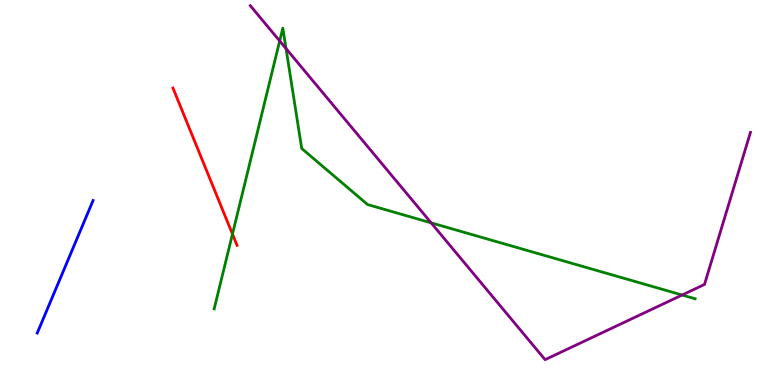[{'lines': ['blue', 'red'], 'intersections': []}, {'lines': ['green', 'red'], 'intersections': [{'x': 3.0, 'y': 3.92}]}, {'lines': ['purple', 'red'], 'intersections': []}, {'lines': ['blue', 'green'], 'intersections': []}, {'lines': ['blue', 'purple'], 'intersections': []}, {'lines': ['green', 'purple'], 'intersections': [{'x': 3.61, 'y': 8.94}, {'x': 3.69, 'y': 8.74}, {'x': 5.56, 'y': 4.21}, {'x': 8.8, 'y': 2.34}]}]